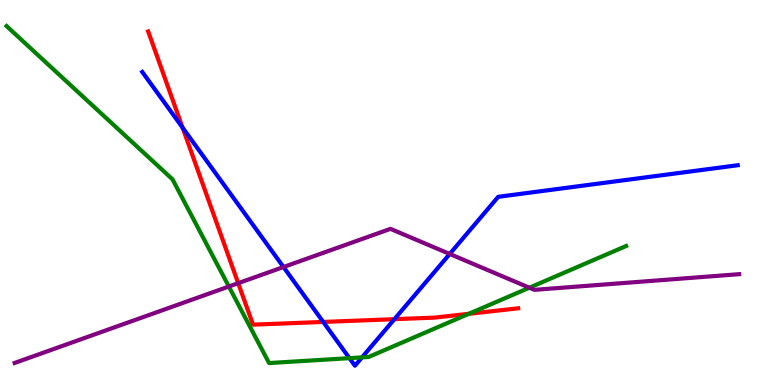[{'lines': ['blue', 'red'], 'intersections': [{'x': 2.36, 'y': 6.69}, {'x': 4.17, 'y': 1.64}, {'x': 5.09, 'y': 1.71}]}, {'lines': ['green', 'red'], 'intersections': [{'x': 6.05, 'y': 1.85}]}, {'lines': ['purple', 'red'], 'intersections': [{'x': 3.07, 'y': 2.64}]}, {'lines': ['blue', 'green'], 'intersections': [{'x': 4.51, 'y': 0.697}, {'x': 4.67, 'y': 0.717}]}, {'lines': ['blue', 'purple'], 'intersections': [{'x': 3.66, 'y': 3.06}, {'x': 5.8, 'y': 3.4}]}, {'lines': ['green', 'purple'], 'intersections': [{'x': 2.95, 'y': 2.56}, {'x': 6.83, 'y': 2.53}]}]